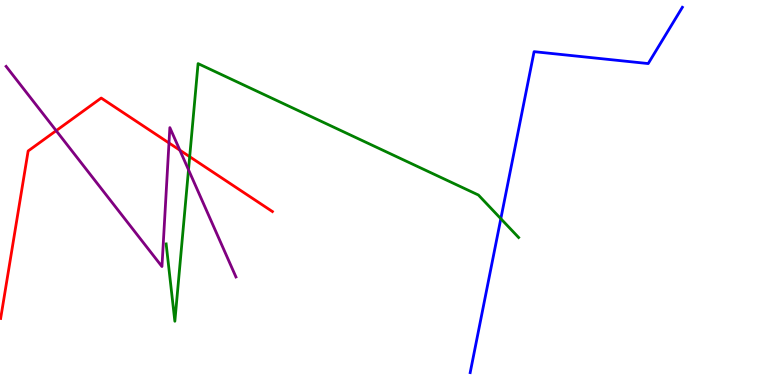[{'lines': ['blue', 'red'], 'intersections': []}, {'lines': ['green', 'red'], 'intersections': [{'x': 2.45, 'y': 5.93}]}, {'lines': ['purple', 'red'], 'intersections': [{'x': 0.725, 'y': 6.61}, {'x': 2.18, 'y': 6.29}, {'x': 2.32, 'y': 6.1}]}, {'lines': ['blue', 'green'], 'intersections': [{'x': 6.46, 'y': 4.32}]}, {'lines': ['blue', 'purple'], 'intersections': []}, {'lines': ['green', 'purple'], 'intersections': [{'x': 2.43, 'y': 5.59}]}]